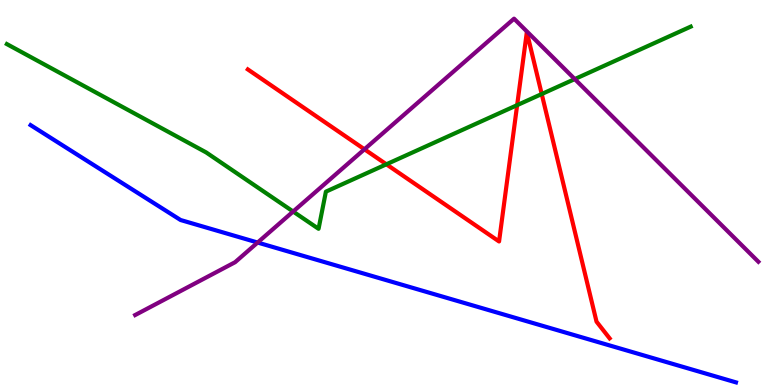[{'lines': ['blue', 'red'], 'intersections': []}, {'lines': ['green', 'red'], 'intersections': [{'x': 4.99, 'y': 5.73}, {'x': 6.67, 'y': 7.27}, {'x': 6.99, 'y': 7.56}]}, {'lines': ['purple', 'red'], 'intersections': [{'x': 4.7, 'y': 6.12}]}, {'lines': ['blue', 'green'], 'intersections': []}, {'lines': ['blue', 'purple'], 'intersections': [{'x': 3.32, 'y': 3.7}]}, {'lines': ['green', 'purple'], 'intersections': [{'x': 3.78, 'y': 4.51}, {'x': 7.42, 'y': 7.95}]}]